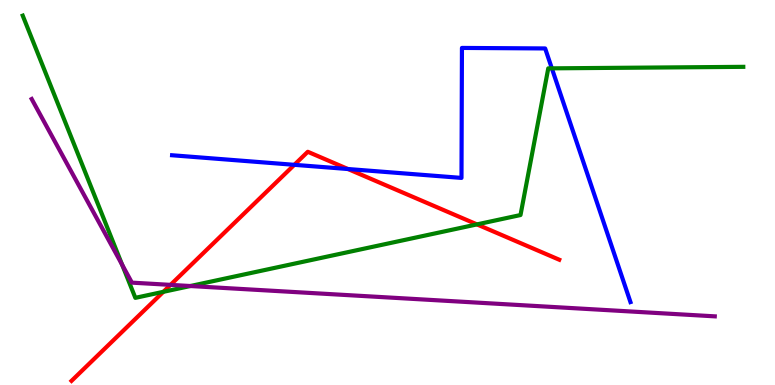[{'lines': ['blue', 'red'], 'intersections': [{'x': 3.8, 'y': 5.72}, {'x': 4.49, 'y': 5.61}]}, {'lines': ['green', 'red'], 'intersections': [{'x': 2.11, 'y': 2.42}, {'x': 6.15, 'y': 4.17}]}, {'lines': ['purple', 'red'], 'intersections': [{'x': 2.2, 'y': 2.6}]}, {'lines': ['blue', 'green'], 'intersections': [{'x': 7.12, 'y': 8.22}]}, {'lines': ['blue', 'purple'], 'intersections': []}, {'lines': ['green', 'purple'], 'intersections': [{'x': 1.58, 'y': 3.12}, {'x': 2.46, 'y': 2.57}]}]